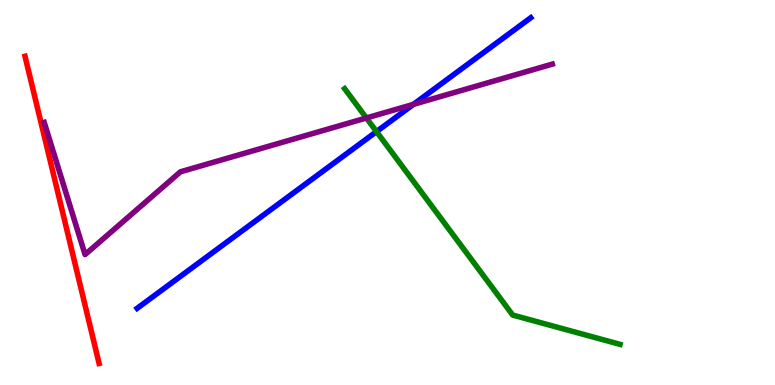[{'lines': ['blue', 'red'], 'intersections': []}, {'lines': ['green', 'red'], 'intersections': []}, {'lines': ['purple', 'red'], 'intersections': []}, {'lines': ['blue', 'green'], 'intersections': [{'x': 4.86, 'y': 6.58}]}, {'lines': ['blue', 'purple'], 'intersections': [{'x': 5.33, 'y': 7.29}]}, {'lines': ['green', 'purple'], 'intersections': [{'x': 4.73, 'y': 6.94}]}]